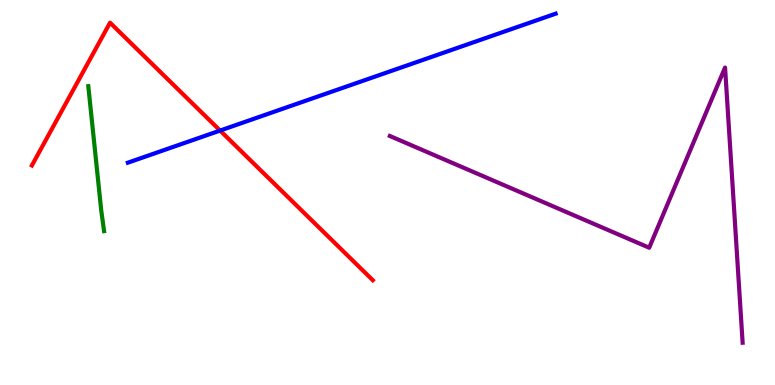[{'lines': ['blue', 'red'], 'intersections': [{'x': 2.84, 'y': 6.61}]}, {'lines': ['green', 'red'], 'intersections': []}, {'lines': ['purple', 'red'], 'intersections': []}, {'lines': ['blue', 'green'], 'intersections': []}, {'lines': ['blue', 'purple'], 'intersections': []}, {'lines': ['green', 'purple'], 'intersections': []}]